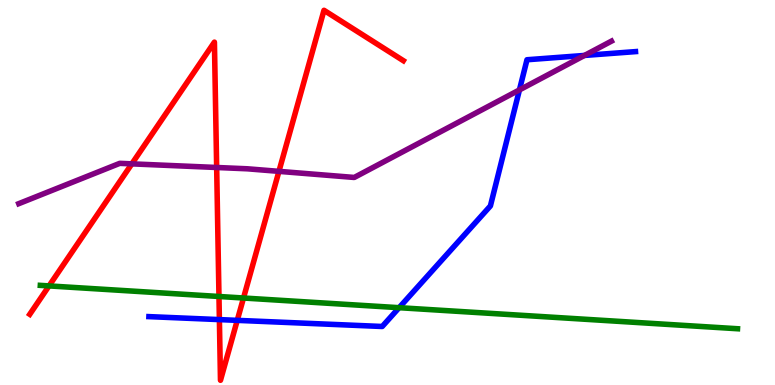[{'lines': ['blue', 'red'], 'intersections': [{'x': 2.83, 'y': 1.7}, {'x': 3.06, 'y': 1.68}]}, {'lines': ['green', 'red'], 'intersections': [{'x': 0.633, 'y': 2.57}, {'x': 2.83, 'y': 2.3}, {'x': 3.14, 'y': 2.26}]}, {'lines': ['purple', 'red'], 'intersections': [{'x': 1.7, 'y': 5.74}, {'x': 2.8, 'y': 5.65}, {'x': 3.6, 'y': 5.55}]}, {'lines': ['blue', 'green'], 'intersections': [{'x': 5.15, 'y': 2.01}]}, {'lines': ['blue', 'purple'], 'intersections': [{'x': 6.7, 'y': 7.66}, {'x': 7.54, 'y': 8.56}]}, {'lines': ['green', 'purple'], 'intersections': []}]